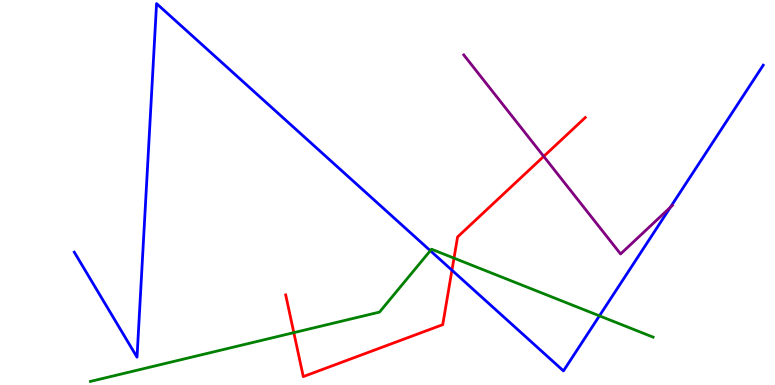[{'lines': ['blue', 'red'], 'intersections': [{'x': 5.83, 'y': 2.98}]}, {'lines': ['green', 'red'], 'intersections': [{'x': 3.79, 'y': 1.36}, {'x': 5.86, 'y': 3.3}]}, {'lines': ['purple', 'red'], 'intersections': [{'x': 7.02, 'y': 5.94}]}, {'lines': ['blue', 'green'], 'intersections': [{'x': 5.55, 'y': 3.49}, {'x': 7.73, 'y': 1.8}]}, {'lines': ['blue', 'purple'], 'intersections': [{'x': 8.65, 'y': 4.62}]}, {'lines': ['green', 'purple'], 'intersections': []}]